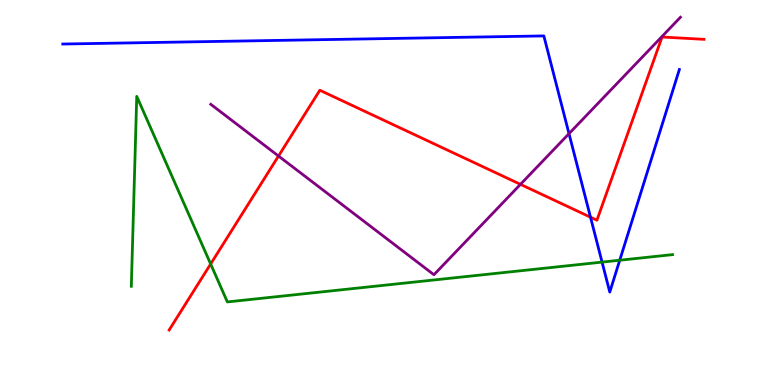[{'lines': ['blue', 'red'], 'intersections': [{'x': 7.62, 'y': 4.36}]}, {'lines': ['green', 'red'], 'intersections': [{'x': 2.72, 'y': 3.14}]}, {'lines': ['purple', 'red'], 'intersections': [{'x': 3.59, 'y': 5.95}, {'x': 6.72, 'y': 5.21}]}, {'lines': ['blue', 'green'], 'intersections': [{'x': 7.77, 'y': 3.19}, {'x': 8.0, 'y': 3.24}]}, {'lines': ['blue', 'purple'], 'intersections': [{'x': 7.34, 'y': 6.53}]}, {'lines': ['green', 'purple'], 'intersections': []}]